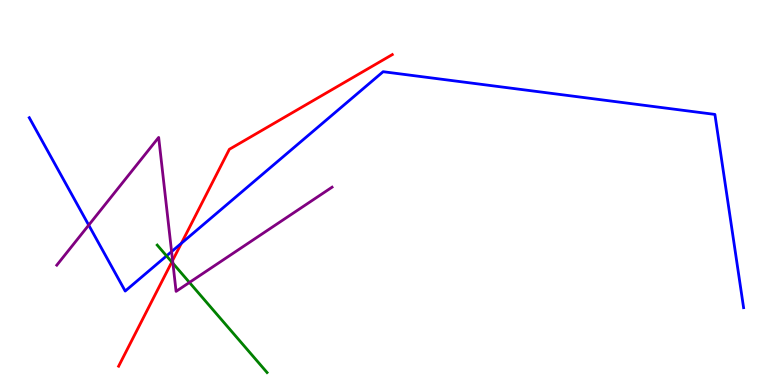[{'lines': ['blue', 'red'], 'intersections': [{'x': 2.34, 'y': 3.68}]}, {'lines': ['green', 'red'], 'intersections': [{'x': 2.22, 'y': 3.19}]}, {'lines': ['purple', 'red'], 'intersections': [{'x': 2.23, 'y': 3.23}]}, {'lines': ['blue', 'green'], 'intersections': [{'x': 2.15, 'y': 3.35}]}, {'lines': ['blue', 'purple'], 'intersections': [{'x': 1.14, 'y': 4.15}, {'x': 2.21, 'y': 3.46}]}, {'lines': ['green', 'purple'], 'intersections': [{'x': 2.23, 'y': 3.16}, {'x': 2.44, 'y': 2.66}]}]